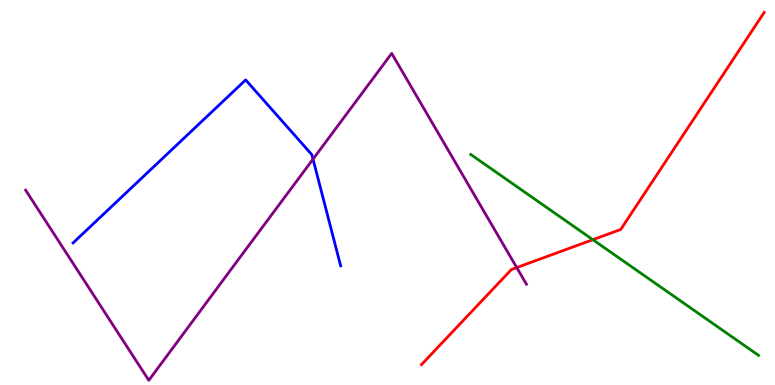[{'lines': ['blue', 'red'], 'intersections': []}, {'lines': ['green', 'red'], 'intersections': [{'x': 7.65, 'y': 3.77}]}, {'lines': ['purple', 'red'], 'intersections': [{'x': 6.67, 'y': 3.05}]}, {'lines': ['blue', 'green'], 'intersections': []}, {'lines': ['blue', 'purple'], 'intersections': [{'x': 4.04, 'y': 5.87}]}, {'lines': ['green', 'purple'], 'intersections': []}]